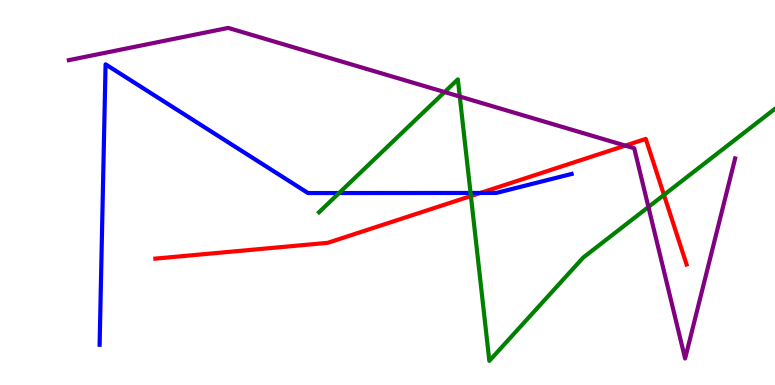[{'lines': ['blue', 'red'], 'intersections': [{'x': 6.2, 'y': 4.99}]}, {'lines': ['green', 'red'], 'intersections': [{'x': 6.08, 'y': 4.91}, {'x': 8.57, 'y': 4.94}]}, {'lines': ['purple', 'red'], 'intersections': [{'x': 8.07, 'y': 6.22}]}, {'lines': ['blue', 'green'], 'intersections': [{'x': 4.38, 'y': 4.99}, {'x': 6.07, 'y': 4.99}]}, {'lines': ['blue', 'purple'], 'intersections': []}, {'lines': ['green', 'purple'], 'intersections': [{'x': 5.74, 'y': 7.61}, {'x': 5.93, 'y': 7.49}, {'x': 8.37, 'y': 4.62}]}]